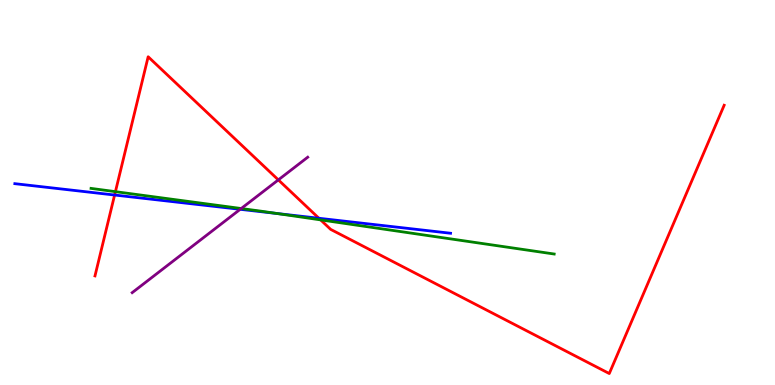[{'lines': ['blue', 'red'], 'intersections': [{'x': 1.48, 'y': 4.93}, {'x': 4.12, 'y': 4.33}]}, {'lines': ['green', 'red'], 'intersections': [{'x': 1.49, 'y': 5.02}, {'x': 4.14, 'y': 4.29}]}, {'lines': ['purple', 'red'], 'intersections': [{'x': 3.59, 'y': 5.33}]}, {'lines': ['blue', 'green'], 'intersections': [{'x': 3.57, 'y': 4.46}]}, {'lines': ['blue', 'purple'], 'intersections': [{'x': 3.1, 'y': 4.56}]}, {'lines': ['green', 'purple'], 'intersections': [{'x': 3.11, 'y': 4.58}]}]